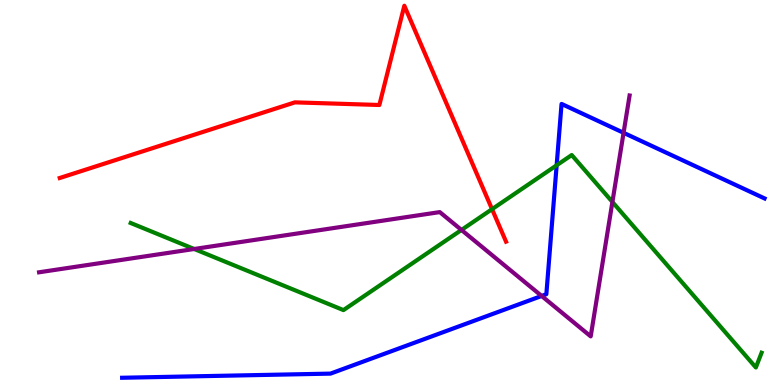[{'lines': ['blue', 'red'], 'intersections': []}, {'lines': ['green', 'red'], 'intersections': [{'x': 6.35, 'y': 4.57}]}, {'lines': ['purple', 'red'], 'intersections': []}, {'lines': ['blue', 'green'], 'intersections': [{'x': 7.18, 'y': 5.71}]}, {'lines': ['blue', 'purple'], 'intersections': [{'x': 6.99, 'y': 2.31}, {'x': 8.05, 'y': 6.55}]}, {'lines': ['green', 'purple'], 'intersections': [{'x': 2.51, 'y': 3.53}, {'x': 5.95, 'y': 4.03}, {'x': 7.9, 'y': 4.75}]}]